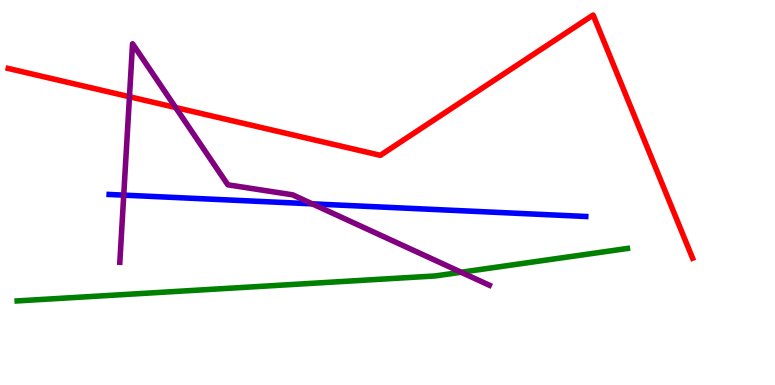[{'lines': ['blue', 'red'], 'intersections': []}, {'lines': ['green', 'red'], 'intersections': []}, {'lines': ['purple', 'red'], 'intersections': [{'x': 1.67, 'y': 7.49}, {'x': 2.27, 'y': 7.21}]}, {'lines': ['blue', 'green'], 'intersections': []}, {'lines': ['blue', 'purple'], 'intersections': [{'x': 1.6, 'y': 4.93}, {'x': 4.03, 'y': 4.71}]}, {'lines': ['green', 'purple'], 'intersections': [{'x': 5.95, 'y': 2.93}]}]